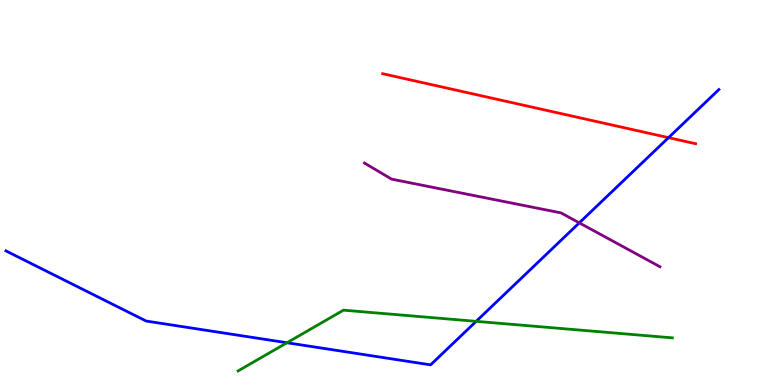[{'lines': ['blue', 'red'], 'intersections': [{'x': 8.63, 'y': 6.42}]}, {'lines': ['green', 'red'], 'intersections': []}, {'lines': ['purple', 'red'], 'intersections': []}, {'lines': ['blue', 'green'], 'intersections': [{'x': 3.7, 'y': 1.1}, {'x': 6.14, 'y': 1.65}]}, {'lines': ['blue', 'purple'], 'intersections': [{'x': 7.47, 'y': 4.21}]}, {'lines': ['green', 'purple'], 'intersections': []}]